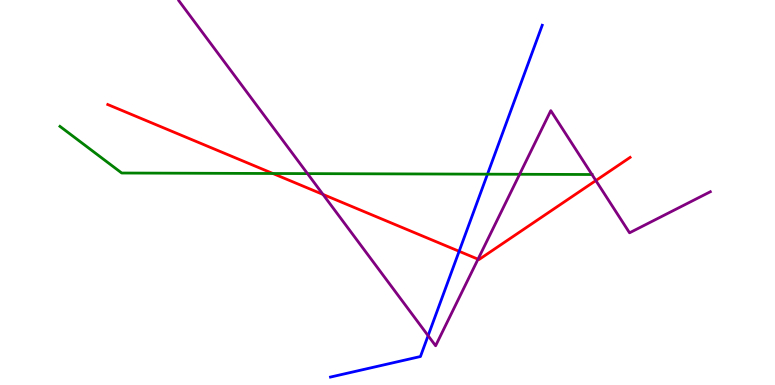[{'lines': ['blue', 'red'], 'intersections': [{'x': 5.92, 'y': 3.47}]}, {'lines': ['green', 'red'], 'intersections': [{'x': 3.52, 'y': 5.49}]}, {'lines': ['purple', 'red'], 'intersections': [{'x': 4.17, 'y': 4.95}, {'x': 6.17, 'y': 3.27}, {'x': 7.69, 'y': 5.31}]}, {'lines': ['blue', 'green'], 'intersections': [{'x': 6.29, 'y': 5.48}]}, {'lines': ['blue', 'purple'], 'intersections': [{'x': 5.52, 'y': 1.28}]}, {'lines': ['green', 'purple'], 'intersections': [{'x': 3.97, 'y': 5.49}, {'x': 6.7, 'y': 5.47}, {'x': 7.64, 'y': 5.47}]}]